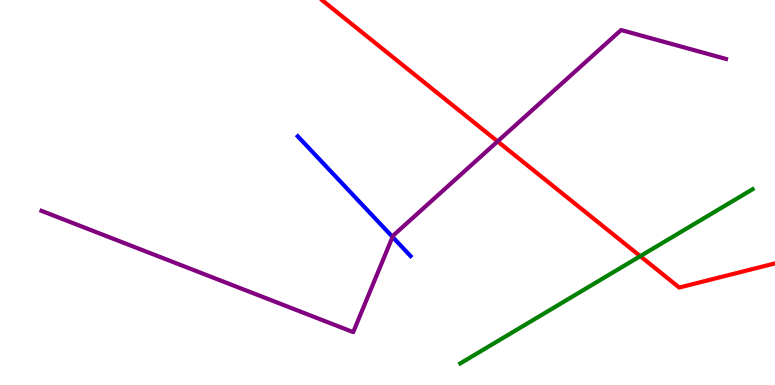[{'lines': ['blue', 'red'], 'intersections': []}, {'lines': ['green', 'red'], 'intersections': [{'x': 8.26, 'y': 3.35}]}, {'lines': ['purple', 'red'], 'intersections': [{'x': 6.42, 'y': 6.33}]}, {'lines': ['blue', 'green'], 'intersections': []}, {'lines': ['blue', 'purple'], 'intersections': [{'x': 5.07, 'y': 3.85}]}, {'lines': ['green', 'purple'], 'intersections': []}]